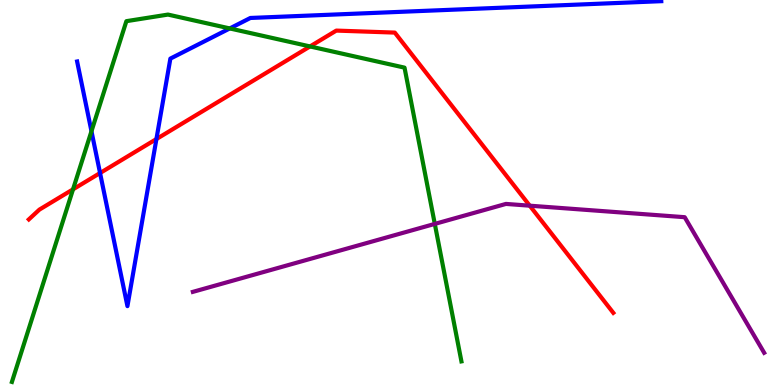[{'lines': ['blue', 'red'], 'intersections': [{'x': 1.29, 'y': 5.51}, {'x': 2.02, 'y': 6.39}]}, {'lines': ['green', 'red'], 'intersections': [{'x': 0.942, 'y': 5.08}, {'x': 4.0, 'y': 8.79}]}, {'lines': ['purple', 'red'], 'intersections': [{'x': 6.84, 'y': 4.66}]}, {'lines': ['blue', 'green'], 'intersections': [{'x': 1.18, 'y': 6.59}, {'x': 2.96, 'y': 9.26}]}, {'lines': ['blue', 'purple'], 'intersections': []}, {'lines': ['green', 'purple'], 'intersections': [{'x': 5.61, 'y': 4.18}]}]